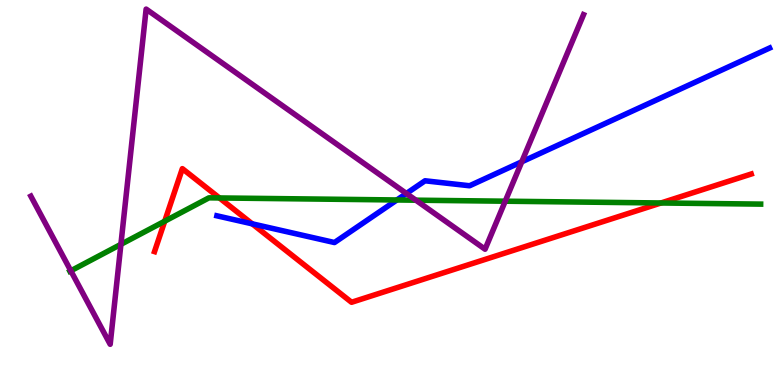[{'lines': ['blue', 'red'], 'intersections': [{'x': 3.25, 'y': 4.19}]}, {'lines': ['green', 'red'], 'intersections': [{'x': 2.13, 'y': 4.25}, {'x': 2.83, 'y': 4.86}, {'x': 8.53, 'y': 4.73}]}, {'lines': ['purple', 'red'], 'intersections': []}, {'lines': ['blue', 'green'], 'intersections': [{'x': 5.12, 'y': 4.81}]}, {'lines': ['blue', 'purple'], 'intersections': [{'x': 5.24, 'y': 4.97}, {'x': 6.73, 'y': 5.8}]}, {'lines': ['green', 'purple'], 'intersections': [{'x': 0.914, 'y': 2.97}, {'x': 1.56, 'y': 3.65}, {'x': 5.37, 'y': 4.8}, {'x': 6.52, 'y': 4.77}]}]